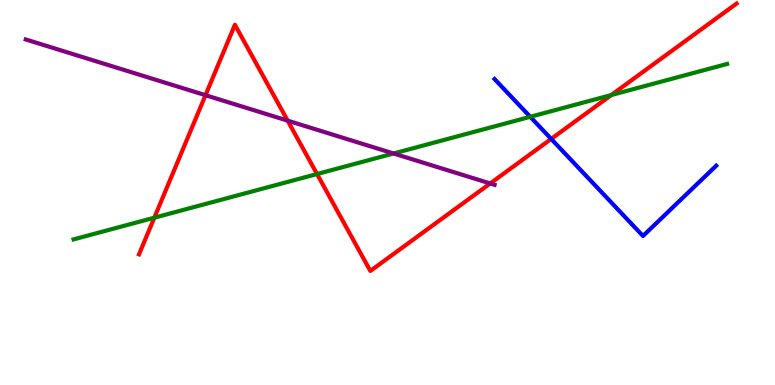[{'lines': ['blue', 'red'], 'intersections': [{'x': 7.11, 'y': 6.39}]}, {'lines': ['green', 'red'], 'intersections': [{'x': 1.99, 'y': 4.35}, {'x': 4.09, 'y': 5.48}, {'x': 7.89, 'y': 7.53}]}, {'lines': ['purple', 'red'], 'intersections': [{'x': 2.65, 'y': 7.53}, {'x': 3.71, 'y': 6.87}, {'x': 6.33, 'y': 5.24}]}, {'lines': ['blue', 'green'], 'intersections': [{'x': 6.84, 'y': 6.97}]}, {'lines': ['blue', 'purple'], 'intersections': []}, {'lines': ['green', 'purple'], 'intersections': [{'x': 5.08, 'y': 6.01}]}]